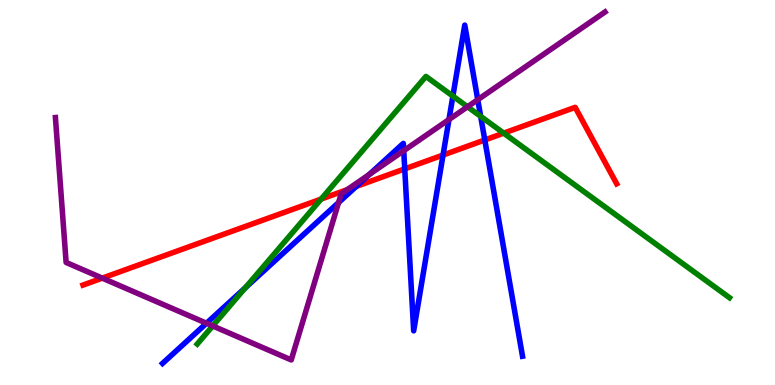[{'lines': ['blue', 'red'], 'intersections': [{'x': 4.6, 'y': 5.16}, {'x': 5.22, 'y': 5.61}, {'x': 5.72, 'y': 5.97}, {'x': 6.26, 'y': 6.36}]}, {'lines': ['green', 'red'], 'intersections': [{'x': 4.14, 'y': 4.83}, {'x': 6.5, 'y': 6.54}]}, {'lines': ['purple', 'red'], 'intersections': [{'x': 1.32, 'y': 2.78}, {'x': 4.48, 'y': 5.07}]}, {'lines': ['blue', 'green'], 'intersections': [{'x': 3.17, 'y': 2.53}, {'x': 5.84, 'y': 7.5}, {'x': 6.2, 'y': 6.98}]}, {'lines': ['blue', 'purple'], 'intersections': [{'x': 2.66, 'y': 1.6}, {'x': 4.37, 'y': 4.74}, {'x': 4.77, 'y': 5.47}, {'x': 5.21, 'y': 6.09}, {'x': 5.79, 'y': 6.9}, {'x': 6.16, 'y': 7.41}]}, {'lines': ['green', 'purple'], 'intersections': [{'x': 2.74, 'y': 1.53}, {'x': 6.03, 'y': 7.23}]}]